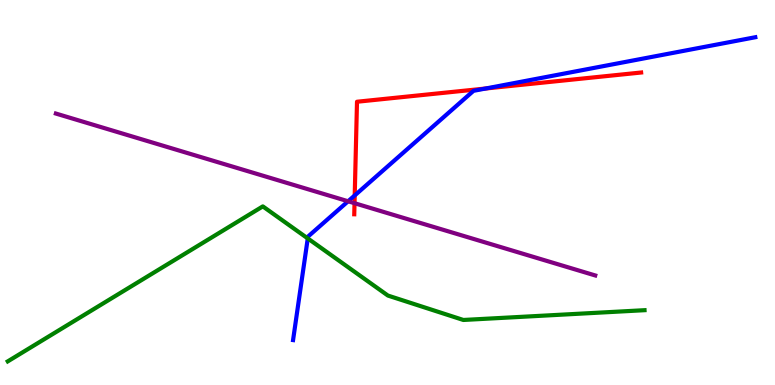[{'lines': ['blue', 'red'], 'intersections': [{'x': 4.58, 'y': 4.92}, {'x': 6.27, 'y': 7.7}]}, {'lines': ['green', 'red'], 'intersections': []}, {'lines': ['purple', 'red'], 'intersections': [{'x': 4.57, 'y': 4.72}]}, {'lines': ['blue', 'green'], 'intersections': [{'x': 3.97, 'y': 3.81}]}, {'lines': ['blue', 'purple'], 'intersections': [{'x': 4.49, 'y': 4.77}]}, {'lines': ['green', 'purple'], 'intersections': []}]